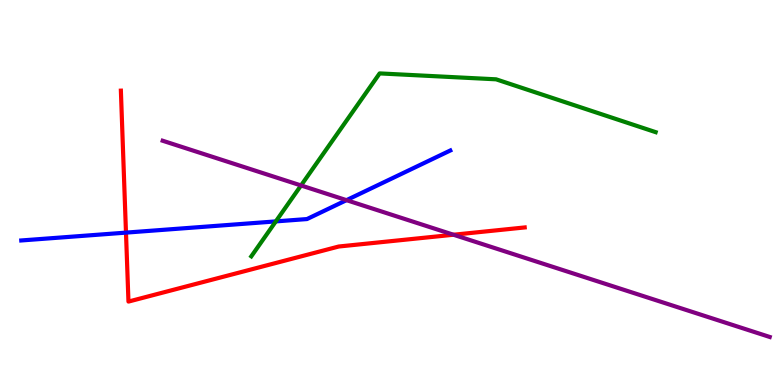[{'lines': ['blue', 'red'], 'intersections': [{'x': 1.63, 'y': 3.96}]}, {'lines': ['green', 'red'], 'intersections': []}, {'lines': ['purple', 'red'], 'intersections': [{'x': 5.85, 'y': 3.9}]}, {'lines': ['blue', 'green'], 'intersections': [{'x': 3.56, 'y': 4.25}]}, {'lines': ['blue', 'purple'], 'intersections': [{'x': 4.47, 'y': 4.8}]}, {'lines': ['green', 'purple'], 'intersections': [{'x': 3.88, 'y': 5.18}]}]